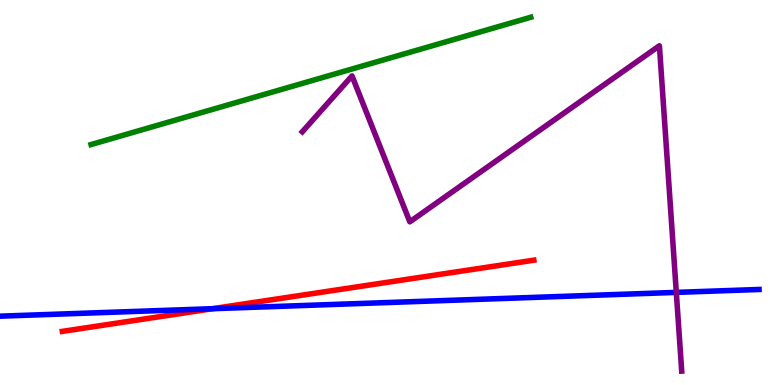[{'lines': ['blue', 'red'], 'intersections': [{'x': 2.74, 'y': 1.98}]}, {'lines': ['green', 'red'], 'intersections': []}, {'lines': ['purple', 'red'], 'intersections': []}, {'lines': ['blue', 'green'], 'intersections': []}, {'lines': ['blue', 'purple'], 'intersections': [{'x': 8.73, 'y': 2.41}]}, {'lines': ['green', 'purple'], 'intersections': []}]